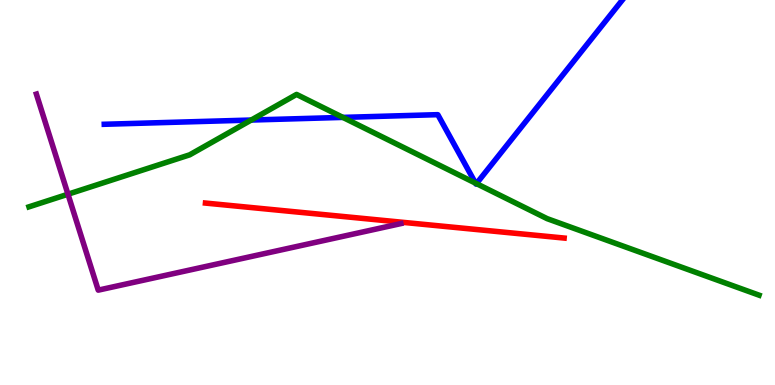[{'lines': ['blue', 'red'], 'intersections': []}, {'lines': ['green', 'red'], 'intersections': []}, {'lines': ['purple', 'red'], 'intersections': []}, {'lines': ['blue', 'green'], 'intersections': [{'x': 3.24, 'y': 6.88}, {'x': 4.42, 'y': 6.95}, {'x': 6.14, 'y': 5.24}, {'x': 6.15, 'y': 5.23}]}, {'lines': ['blue', 'purple'], 'intersections': []}, {'lines': ['green', 'purple'], 'intersections': [{'x': 0.877, 'y': 4.96}]}]